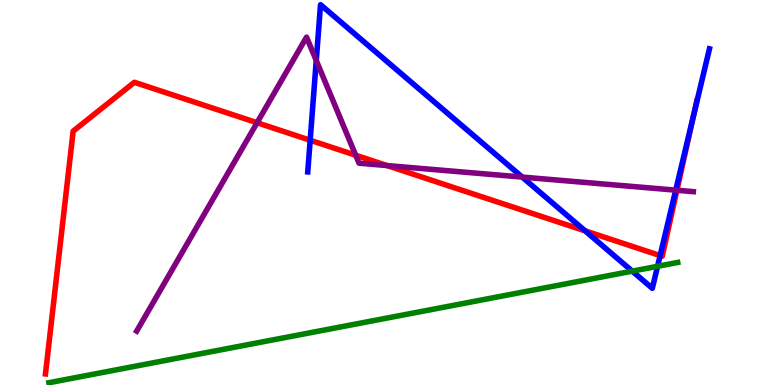[{'lines': ['blue', 'red'], 'intersections': [{'x': 4.0, 'y': 6.36}, {'x': 7.55, 'y': 4.0}, {'x': 8.52, 'y': 3.36}, {'x': 8.95, 'y': 7.01}]}, {'lines': ['green', 'red'], 'intersections': []}, {'lines': ['purple', 'red'], 'intersections': [{'x': 3.32, 'y': 6.81}, {'x': 4.59, 'y': 5.97}, {'x': 4.99, 'y': 5.7}, {'x': 8.73, 'y': 5.06}]}, {'lines': ['blue', 'green'], 'intersections': [{'x': 8.16, 'y': 2.96}, {'x': 8.48, 'y': 3.08}]}, {'lines': ['blue', 'purple'], 'intersections': [{'x': 4.08, 'y': 8.43}, {'x': 6.74, 'y': 5.4}, {'x': 8.72, 'y': 5.06}]}, {'lines': ['green', 'purple'], 'intersections': []}]